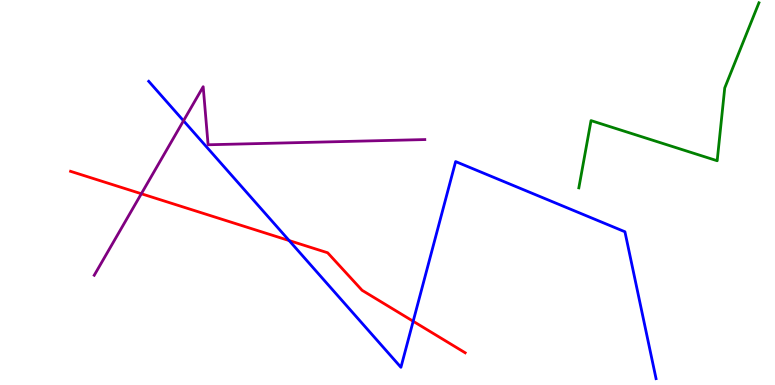[{'lines': ['blue', 'red'], 'intersections': [{'x': 3.73, 'y': 3.75}, {'x': 5.33, 'y': 1.66}]}, {'lines': ['green', 'red'], 'intersections': []}, {'lines': ['purple', 'red'], 'intersections': [{'x': 1.82, 'y': 4.97}]}, {'lines': ['blue', 'green'], 'intersections': []}, {'lines': ['blue', 'purple'], 'intersections': [{'x': 2.37, 'y': 6.86}]}, {'lines': ['green', 'purple'], 'intersections': []}]